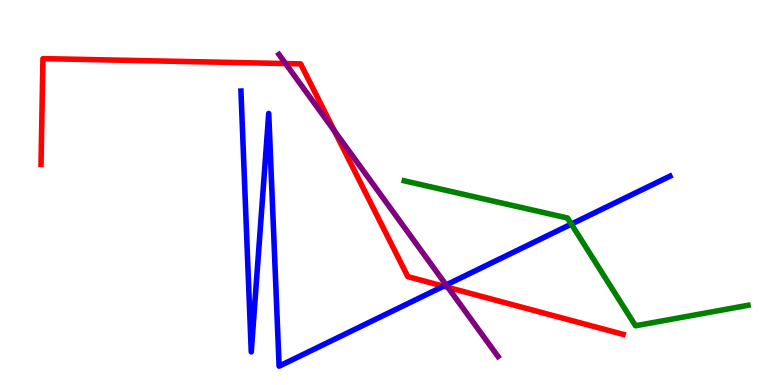[{'lines': ['blue', 'red'], 'intersections': [{'x': 5.72, 'y': 2.57}]}, {'lines': ['green', 'red'], 'intersections': []}, {'lines': ['purple', 'red'], 'intersections': [{'x': 3.68, 'y': 8.35}, {'x': 4.31, 'y': 6.6}, {'x': 5.78, 'y': 2.54}]}, {'lines': ['blue', 'green'], 'intersections': [{'x': 7.37, 'y': 4.18}]}, {'lines': ['blue', 'purple'], 'intersections': [{'x': 5.76, 'y': 2.6}]}, {'lines': ['green', 'purple'], 'intersections': []}]